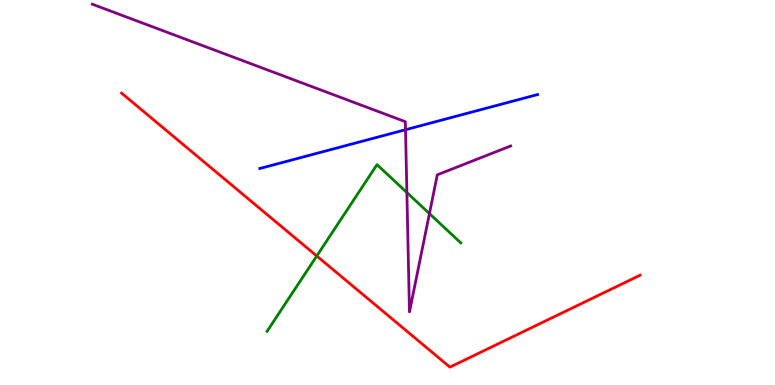[{'lines': ['blue', 'red'], 'intersections': []}, {'lines': ['green', 'red'], 'intersections': [{'x': 4.09, 'y': 3.35}]}, {'lines': ['purple', 'red'], 'intersections': []}, {'lines': ['blue', 'green'], 'intersections': []}, {'lines': ['blue', 'purple'], 'intersections': [{'x': 5.23, 'y': 6.63}]}, {'lines': ['green', 'purple'], 'intersections': [{'x': 5.25, 'y': 5.0}, {'x': 5.54, 'y': 4.45}]}]